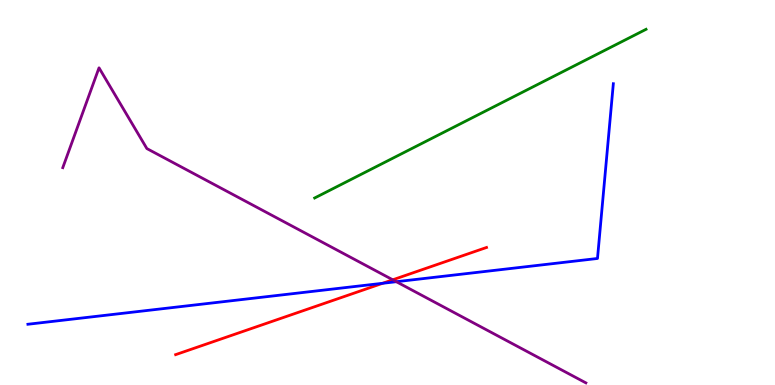[{'lines': ['blue', 'red'], 'intersections': [{'x': 4.94, 'y': 2.64}]}, {'lines': ['green', 'red'], 'intersections': []}, {'lines': ['purple', 'red'], 'intersections': [{'x': 5.07, 'y': 2.73}]}, {'lines': ['blue', 'green'], 'intersections': []}, {'lines': ['blue', 'purple'], 'intersections': [{'x': 5.11, 'y': 2.68}]}, {'lines': ['green', 'purple'], 'intersections': []}]